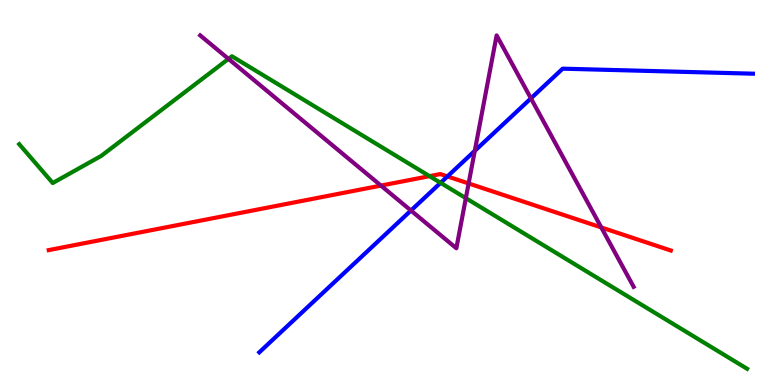[{'lines': ['blue', 'red'], 'intersections': [{'x': 5.77, 'y': 5.42}]}, {'lines': ['green', 'red'], 'intersections': [{'x': 5.54, 'y': 5.42}]}, {'lines': ['purple', 'red'], 'intersections': [{'x': 4.92, 'y': 5.18}, {'x': 6.05, 'y': 5.24}, {'x': 7.76, 'y': 4.09}]}, {'lines': ['blue', 'green'], 'intersections': [{'x': 5.68, 'y': 5.25}]}, {'lines': ['blue', 'purple'], 'intersections': [{'x': 5.3, 'y': 4.53}, {'x': 6.13, 'y': 6.08}, {'x': 6.85, 'y': 7.45}]}, {'lines': ['green', 'purple'], 'intersections': [{'x': 2.95, 'y': 8.47}, {'x': 6.01, 'y': 4.85}]}]